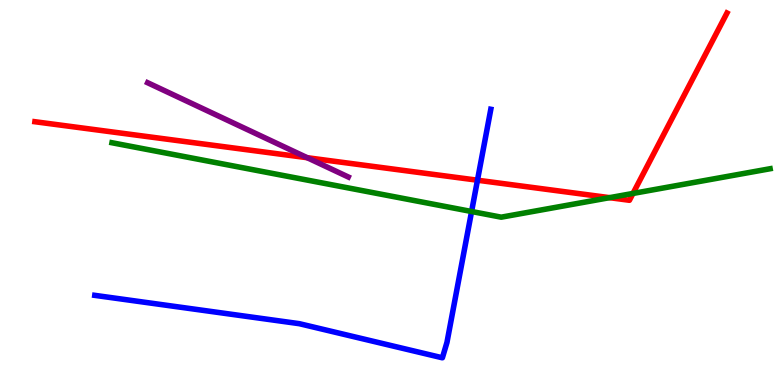[{'lines': ['blue', 'red'], 'intersections': [{'x': 6.16, 'y': 5.32}]}, {'lines': ['green', 'red'], 'intersections': [{'x': 7.87, 'y': 4.87}, {'x': 8.17, 'y': 4.98}]}, {'lines': ['purple', 'red'], 'intersections': [{'x': 3.96, 'y': 5.9}]}, {'lines': ['blue', 'green'], 'intersections': [{'x': 6.08, 'y': 4.51}]}, {'lines': ['blue', 'purple'], 'intersections': []}, {'lines': ['green', 'purple'], 'intersections': []}]